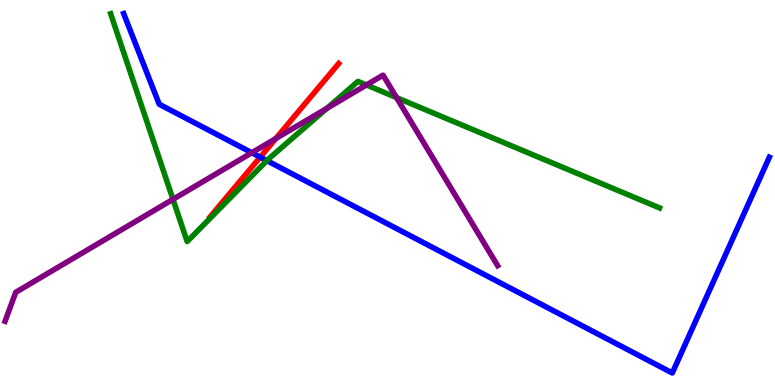[{'lines': ['blue', 'red'], 'intersections': [{'x': 3.36, 'y': 5.92}]}, {'lines': ['green', 'red'], 'intersections': []}, {'lines': ['purple', 'red'], 'intersections': [{'x': 3.56, 'y': 6.4}]}, {'lines': ['blue', 'green'], 'intersections': [{'x': 3.44, 'y': 5.83}]}, {'lines': ['blue', 'purple'], 'intersections': [{'x': 3.25, 'y': 6.03}]}, {'lines': ['green', 'purple'], 'intersections': [{'x': 2.23, 'y': 4.82}, {'x': 4.22, 'y': 7.19}, {'x': 4.73, 'y': 7.79}, {'x': 5.12, 'y': 7.47}]}]